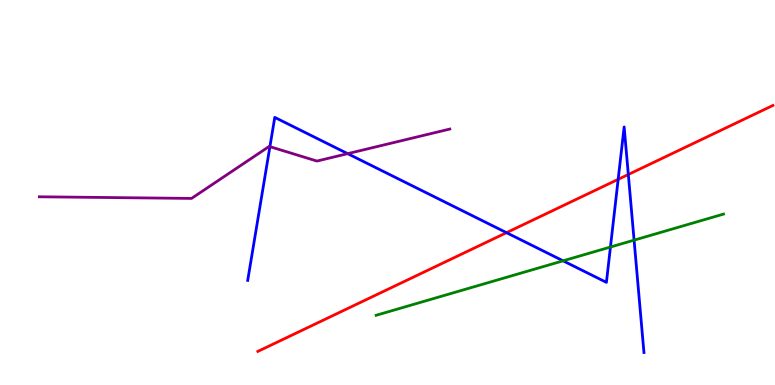[{'lines': ['blue', 'red'], 'intersections': [{'x': 6.54, 'y': 3.96}, {'x': 7.98, 'y': 5.34}, {'x': 8.11, 'y': 5.47}]}, {'lines': ['green', 'red'], 'intersections': []}, {'lines': ['purple', 'red'], 'intersections': []}, {'lines': ['blue', 'green'], 'intersections': [{'x': 7.27, 'y': 3.23}, {'x': 7.88, 'y': 3.58}, {'x': 8.18, 'y': 3.76}]}, {'lines': ['blue', 'purple'], 'intersections': [{'x': 3.48, 'y': 6.19}, {'x': 4.49, 'y': 6.01}]}, {'lines': ['green', 'purple'], 'intersections': []}]